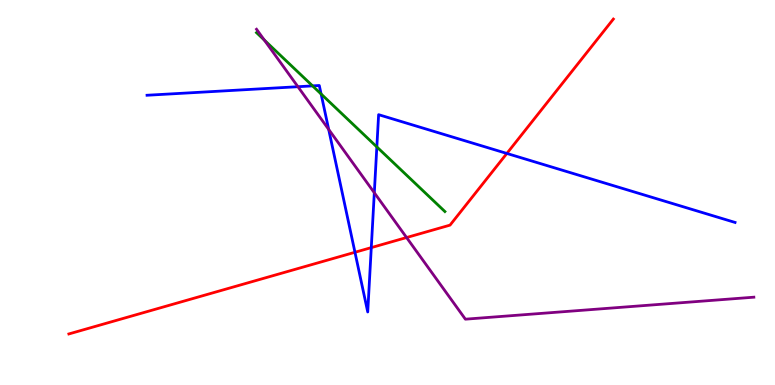[{'lines': ['blue', 'red'], 'intersections': [{'x': 4.58, 'y': 3.45}, {'x': 4.79, 'y': 3.57}, {'x': 6.54, 'y': 6.01}]}, {'lines': ['green', 'red'], 'intersections': []}, {'lines': ['purple', 'red'], 'intersections': [{'x': 5.25, 'y': 3.83}]}, {'lines': ['blue', 'green'], 'intersections': [{'x': 4.03, 'y': 7.77}, {'x': 4.14, 'y': 7.56}, {'x': 4.86, 'y': 6.18}]}, {'lines': ['blue', 'purple'], 'intersections': [{'x': 3.84, 'y': 7.75}, {'x': 4.24, 'y': 6.64}, {'x': 4.83, 'y': 4.99}]}, {'lines': ['green', 'purple'], 'intersections': [{'x': 3.41, 'y': 8.96}]}]